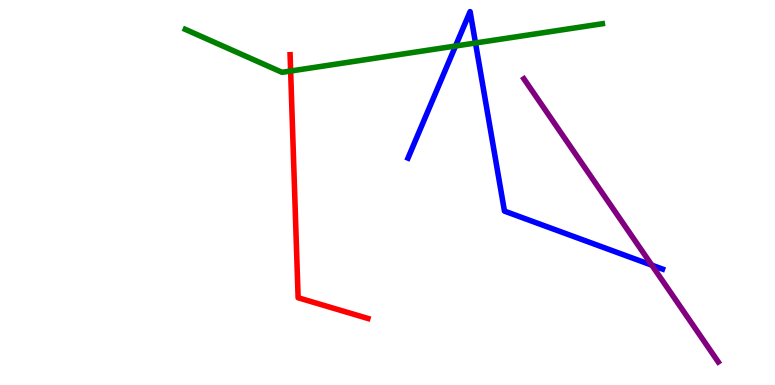[{'lines': ['blue', 'red'], 'intersections': []}, {'lines': ['green', 'red'], 'intersections': [{'x': 3.75, 'y': 8.16}]}, {'lines': ['purple', 'red'], 'intersections': []}, {'lines': ['blue', 'green'], 'intersections': [{'x': 5.88, 'y': 8.8}, {'x': 6.14, 'y': 8.88}]}, {'lines': ['blue', 'purple'], 'intersections': [{'x': 8.41, 'y': 3.11}]}, {'lines': ['green', 'purple'], 'intersections': []}]